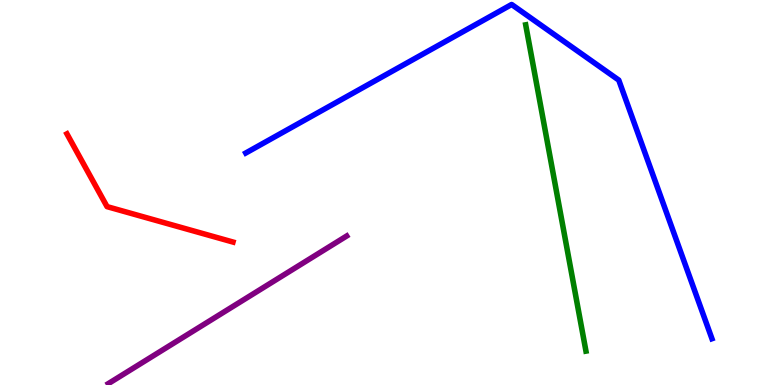[{'lines': ['blue', 'red'], 'intersections': []}, {'lines': ['green', 'red'], 'intersections': []}, {'lines': ['purple', 'red'], 'intersections': []}, {'lines': ['blue', 'green'], 'intersections': []}, {'lines': ['blue', 'purple'], 'intersections': []}, {'lines': ['green', 'purple'], 'intersections': []}]